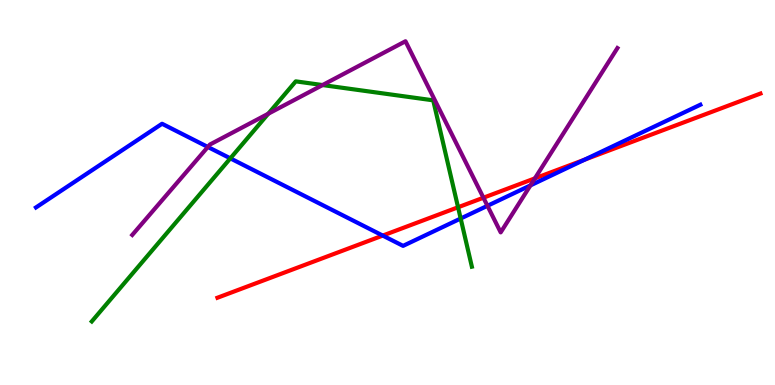[{'lines': ['blue', 'red'], 'intersections': [{'x': 4.94, 'y': 3.88}, {'x': 7.54, 'y': 5.85}]}, {'lines': ['green', 'red'], 'intersections': [{'x': 5.91, 'y': 4.62}]}, {'lines': ['purple', 'red'], 'intersections': [{'x': 6.24, 'y': 4.86}, {'x': 6.9, 'y': 5.37}]}, {'lines': ['blue', 'green'], 'intersections': [{'x': 2.97, 'y': 5.89}, {'x': 5.94, 'y': 4.32}]}, {'lines': ['blue', 'purple'], 'intersections': [{'x': 2.68, 'y': 6.18}, {'x': 6.29, 'y': 4.65}, {'x': 6.84, 'y': 5.18}]}, {'lines': ['green', 'purple'], 'intersections': [{'x': 3.46, 'y': 7.05}, {'x': 4.16, 'y': 7.79}]}]